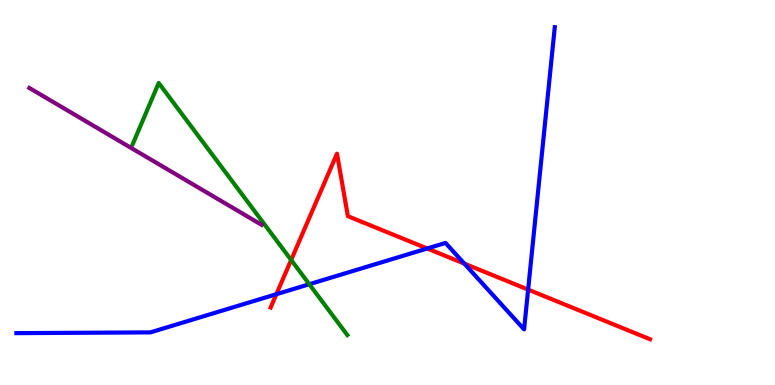[{'lines': ['blue', 'red'], 'intersections': [{'x': 3.57, 'y': 2.36}, {'x': 5.51, 'y': 3.55}, {'x': 5.99, 'y': 3.15}, {'x': 6.81, 'y': 2.48}]}, {'lines': ['green', 'red'], 'intersections': [{'x': 3.76, 'y': 3.25}]}, {'lines': ['purple', 'red'], 'intersections': []}, {'lines': ['blue', 'green'], 'intersections': [{'x': 3.99, 'y': 2.62}]}, {'lines': ['blue', 'purple'], 'intersections': []}, {'lines': ['green', 'purple'], 'intersections': []}]